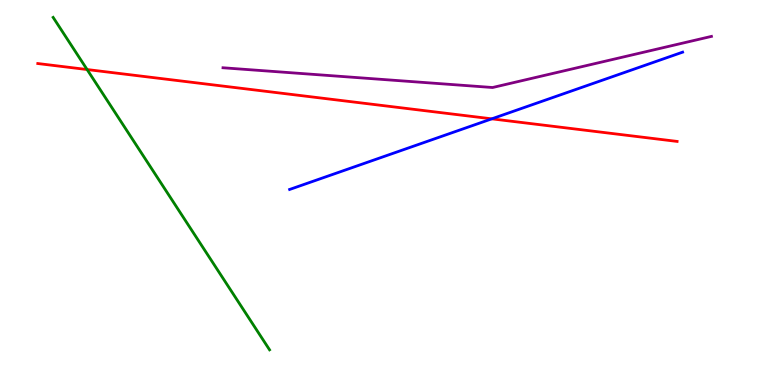[{'lines': ['blue', 'red'], 'intersections': [{'x': 6.35, 'y': 6.91}]}, {'lines': ['green', 'red'], 'intersections': [{'x': 1.12, 'y': 8.19}]}, {'lines': ['purple', 'red'], 'intersections': []}, {'lines': ['blue', 'green'], 'intersections': []}, {'lines': ['blue', 'purple'], 'intersections': []}, {'lines': ['green', 'purple'], 'intersections': []}]